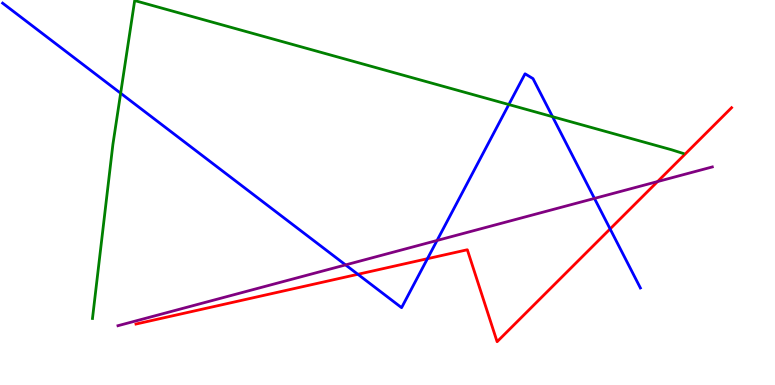[{'lines': ['blue', 'red'], 'intersections': [{'x': 4.62, 'y': 2.88}, {'x': 5.52, 'y': 3.28}, {'x': 7.87, 'y': 4.05}]}, {'lines': ['green', 'red'], 'intersections': []}, {'lines': ['purple', 'red'], 'intersections': [{'x': 8.48, 'y': 5.28}]}, {'lines': ['blue', 'green'], 'intersections': [{'x': 1.56, 'y': 7.58}, {'x': 6.57, 'y': 7.28}, {'x': 7.13, 'y': 6.97}]}, {'lines': ['blue', 'purple'], 'intersections': [{'x': 4.46, 'y': 3.12}, {'x': 5.64, 'y': 3.75}, {'x': 7.67, 'y': 4.85}]}, {'lines': ['green', 'purple'], 'intersections': []}]